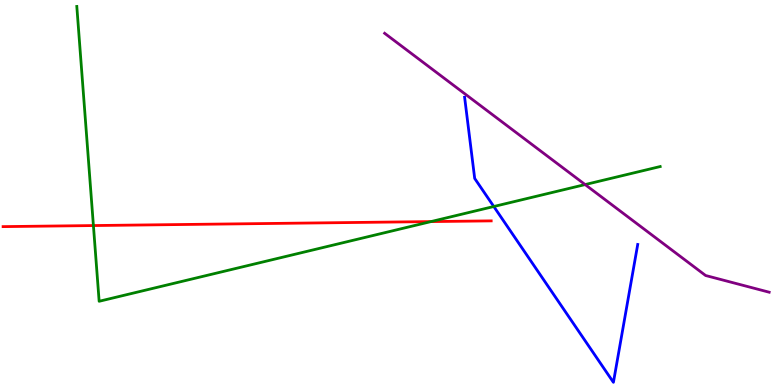[{'lines': ['blue', 'red'], 'intersections': []}, {'lines': ['green', 'red'], 'intersections': [{'x': 1.21, 'y': 4.14}, {'x': 5.56, 'y': 4.24}]}, {'lines': ['purple', 'red'], 'intersections': []}, {'lines': ['blue', 'green'], 'intersections': [{'x': 6.37, 'y': 4.64}]}, {'lines': ['blue', 'purple'], 'intersections': []}, {'lines': ['green', 'purple'], 'intersections': [{'x': 7.55, 'y': 5.21}]}]